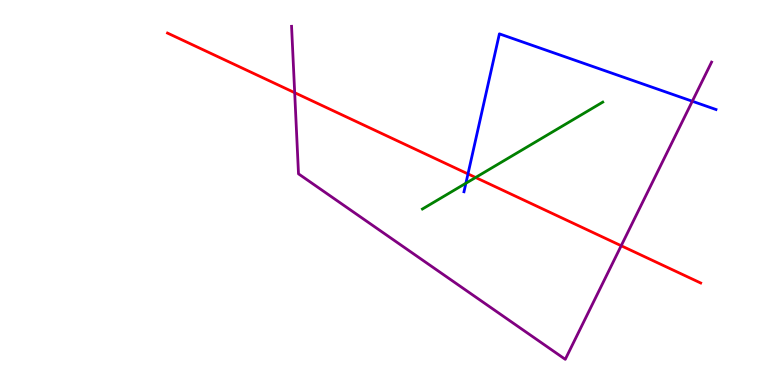[{'lines': ['blue', 'red'], 'intersections': [{'x': 6.04, 'y': 5.48}]}, {'lines': ['green', 'red'], 'intersections': [{'x': 6.14, 'y': 5.39}]}, {'lines': ['purple', 'red'], 'intersections': [{'x': 3.8, 'y': 7.59}, {'x': 8.02, 'y': 3.62}]}, {'lines': ['blue', 'green'], 'intersections': [{'x': 6.01, 'y': 5.24}]}, {'lines': ['blue', 'purple'], 'intersections': [{'x': 8.93, 'y': 7.37}]}, {'lines': ['green', 'purple'], 'intersections': []}]